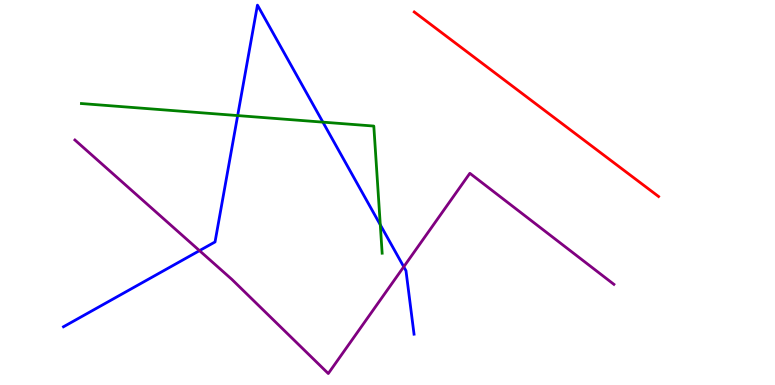[{'lines': ['blue', 'red'], 'intersections': []}, {'lines': ['green', 'red'], 'intersections': []}, {'lines': ['purple', 'red'], 'intersections': []}, {'lines': ['blue', 'green'], 'intersections': [{'x': 3.07, 'y': 7.0}, {'x': 4.17, 'y': 6.83}, {'x': 4.91, 'y': 4.16}]}, {'lines': ['blue', 'purple'], 'intersections': [{'x': 2.57, 'y': 3.49}, {'x': 5.21, 'y': 3.07}]}, {'lines': ['green', 'purple'], 'intersections': []}]